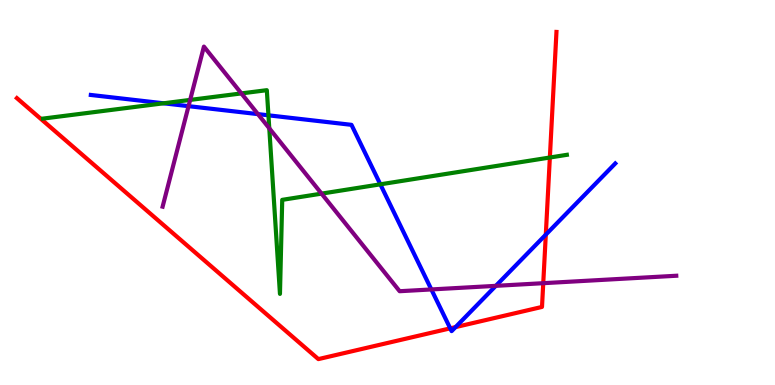[{'lines': ['blue', 'red'], 'intersections': [{'x': 5.81, 'y': 1.47}, {'x': 5.88, 'y': 1.5}, {'x': 7.04, 'y': 3.91}]}, {'lines': ['green', 'red'], 'intersections': [{'x': 7.09, 'y': 5.91}]}, {'lines': ['purple', 'red'], 'intersections': [{'x': 7.01, 'y': 2.64}]}, {'lines': ['blue', 'green'], 'intersections': [{'x': 2.11, 'y': 7.32}, {'x': 3.46, 'y': 7.0}, {'x': 4.91, 'y': 5.21}]}, {'lines': ['blue', 'purple'], 'intersections': [{'x': 2.43, 'y': 7.24}, {'x': 3.33, 'y': 7.04}, {'x': 5.57, 'y': 2.48}, {'x': 6.4, 'y': 2.58}]}, {'lines': ['green', 'purple'], 'intersections': [{'x': 2.45, 'y': 7.4}, {'x': 3.11, 'y': 7.57}, {'x': 3.47, 'y': 6.67}, {'x': 4.15, 'y': 4.97}]}]